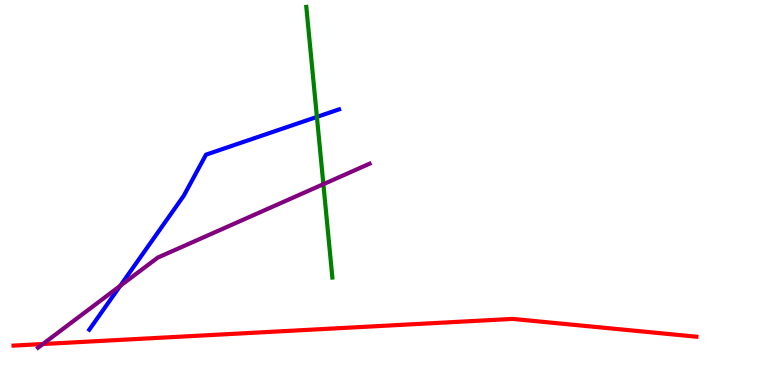[{'lines': ['blue', 'red'], 'intersections': []}, {'lines': ['green', 'red'], 'intersections': []}, {'lines': ['purple', 'red'], 'intersections': [{'x': 0.553, 'y': 1.06}]}, {'lines': ['blue', 'green'], 'intersections': [{'x': 4.09, 'y': 6.96}]}, {'lines': ['blue', 'purple'], 'intersections': [{'x': 1.55, 'y': 2.58}]}, {'lines': ['green', 'purple'], 'intersections': [{'x': 4.17, 'y': 5.22}]}]